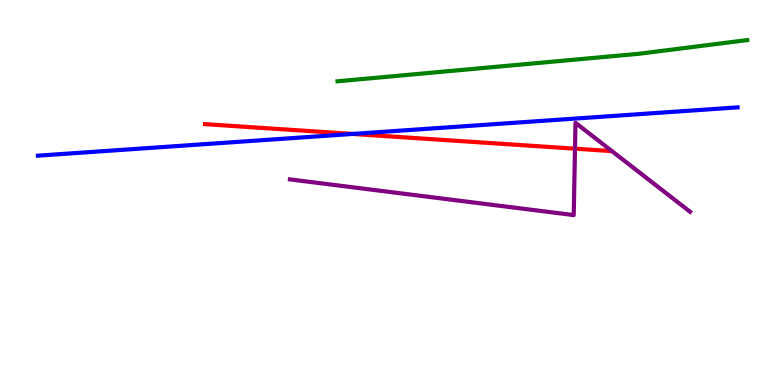[{'lines': ['blue', 'red'], 'intersections': [{'x': 4.55, 'y': 6.52}]}, {'lines': ['green', 'red'], 'intersections': []}, {'lines': ['purple', 'red'], 'intersections': [{'x': 7.42, 'y': 6.14}]}, {'lines': ['blue', 'green'], 'intersections': []}, {'lines': ['blue', 'purple'], 'intersections': []}, {'lines': ['green', 'purple'], 'intersections': []}]